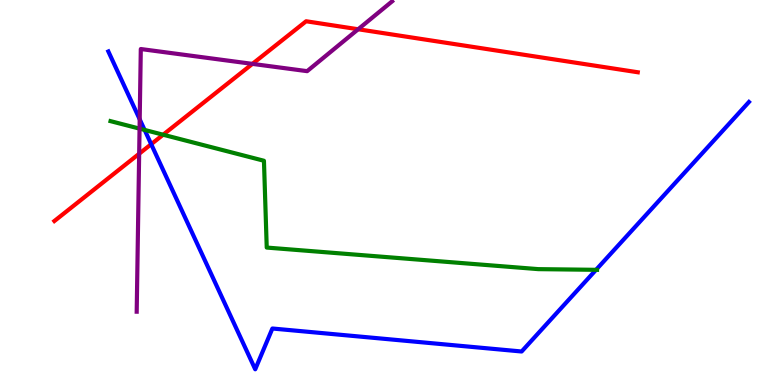[{'lines': ['blue', 'red'], 'intersections': [{'x': 1.95, 'y': 6.25}]}, {'lines': ['green', 'red'], 'intersections': [{'x': 2.1, 'y': 6.5}]}, {'lines': ['purple', 'red'], 'intersections': [{'x': 1.8, 'y': 6.01}, {'x': 3.26, 'y': 8.34}, {'x': 4.62, 'y': 9.24}]}, {'lines': ['blue', 'green'], 'intersections': [{'x': 1.87, 'y': 6.63}, {'x': 7.69, 'y': 2.99}]}, {'lines': ['blue', 'purple'], 'intersections': [{'x': 1.8, 'y': 6.9}]}, {'lines': ['green', 'purple'], 'intersections': [{'x': 1.8, 'y': 6.66}]}]